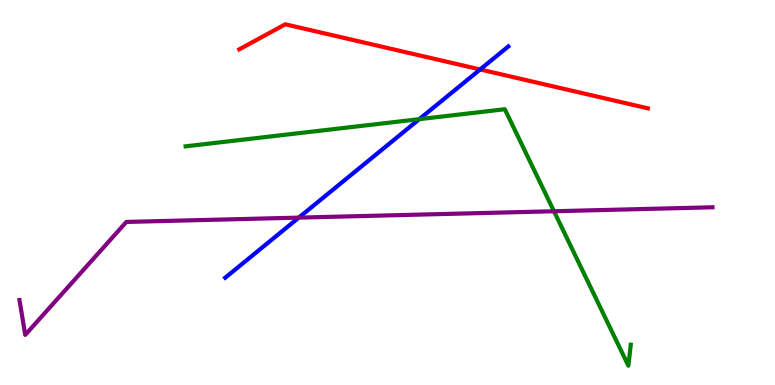[{'lines': ['blue', 'red'], 'intersections': [{'x': 6.2, 'y': 8.2}]}, {'lines': ['green', 'red'], 'intersections': []}, {'lines': ['purple', 'red'], 'intersections': []}, {'lines': ['blue', 'green'], 'intersections': [{'x': 5.41, 'y': 6.9}]}, {'lines': ['blue', 'purple'], 'intersections': [{'x': 3.86, 'y': 4.35}]}, {'lines': ['green', 'purple'], 'intersections': [{'x': 7.15, 'y': 4.51}]}]